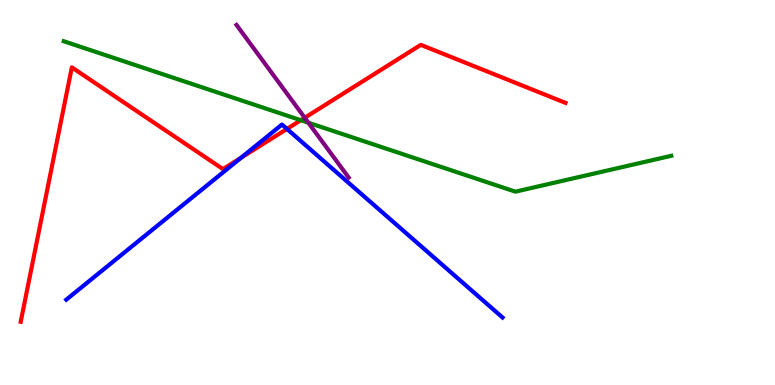[{'lines': ['blue', 'red'], 'intersections': [{'x': 3.11, 'y': 5.9}, {'x': 3.7, 'y': 6.65}]}, {'lines': ['green', 'red'], 'intersections': [{'x': 3.88, 'y': 6.88}]}, {'lines': ['purple', 'red'], 'intersections': [{'x': 3.93, 'y': 6.94}]}, {'lines': ['blue', 'green'], 'intersections': []}, {'lines': ['blue', 'purple'], 'intersections': []}, {'lines': ['green', 'purple'], 'intersections': [{'x': 3.98, 'y': 6.81}]}]